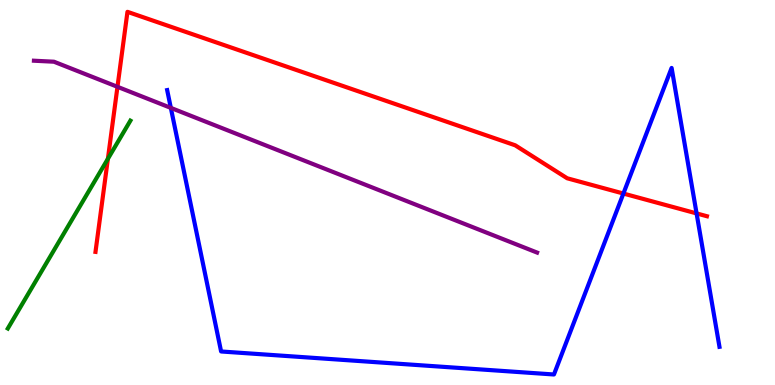[{'lines': ['blue', 'red'], 'intersections': [{'x': 8.04, 'y': 4.97}, {'x': 8.99, 'y': 4.46}]}, {'lines': ['green', 'red'], 'intersections': [{'x': 1.39, 'y': 5.87}]}, {'lines': ['purple', 'red'], 'intersections': [{'x': 1.52, 'y': 7.75}]}, {'lines': ['blue', 'green'], 'intersections': []}, {'lines': ['blue', 'purple'], 'intersections': [{'x': 2.2, 'y': 7.2}]}, {'lines': ['green', 'purple'], 'intersections': []}]